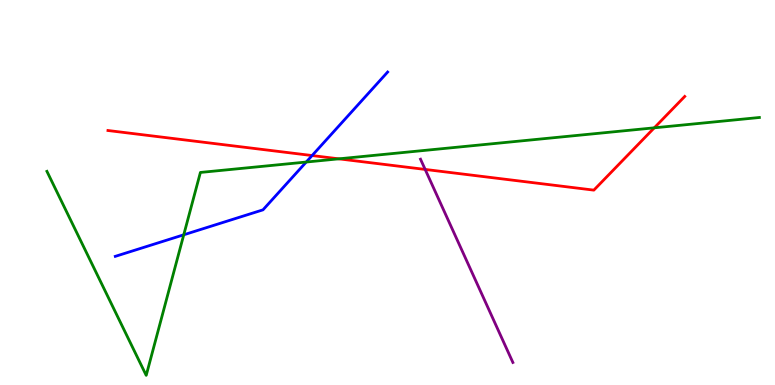[{'lines': ['blue', 'red'], 'intersections': [{'x': 4.03, 'y': 5.96}]}, {'lines': ['green', 'red'], 'intersections': [{'x': 4.37, 'y': 5.87}, {'x': 8.44, 'y': 6.68}]}, {'lines': ['purple', 'red'], 'intersections': [{'x': 5.49, 'y': 5.6}]}, {'lines': ['blue', 'green'], 'intersections': [{'x': 2.37, 'y': 3.9}, {'x': 3.95, 'y': 5.79}]}, {'lines': ['blue', 'purple'], 'intersections': []}, {'lines': ['green', 'purple'], 'intersections': []}]